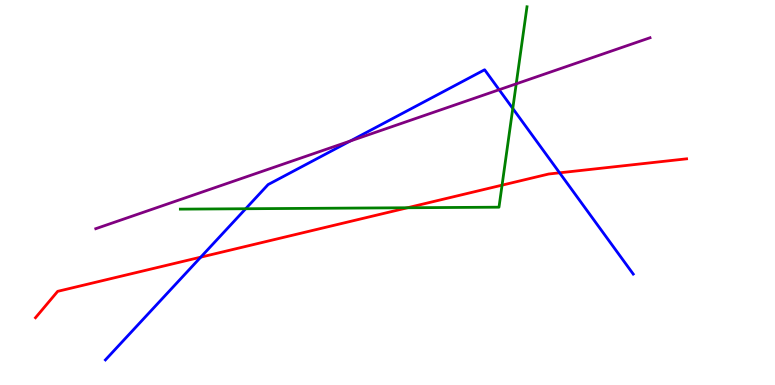[{'lines': ['blue', 'red'], 'intersections': [{'x': 2.59, 'y': 3.32}, {'x': 7.22, 'y': 5.51}]}, {'lines': ['green', 'red'], 'intersections': [{'x': 5.26, 'y': 4.6}, {'x': 6.48, 'y': 5.19}]}, {'lines': ['purple', 'red'], 'intersections': []}, {'lines': ['blue', 'green'], 'intersections': [{'x': 3.17, 'y': 4.58}, {'x': 6.62, 'y': 7.18}]}, {'lines': ['blue', 'purple'], 'intersections': [{'x': 4.52, 'y': 6.34}, {'x': 6.44, 'y': 7.67}]}, {'lines': ['green', 'purple'], 'intersections': [{'x': 6.66, 'y': 7.82}]}]